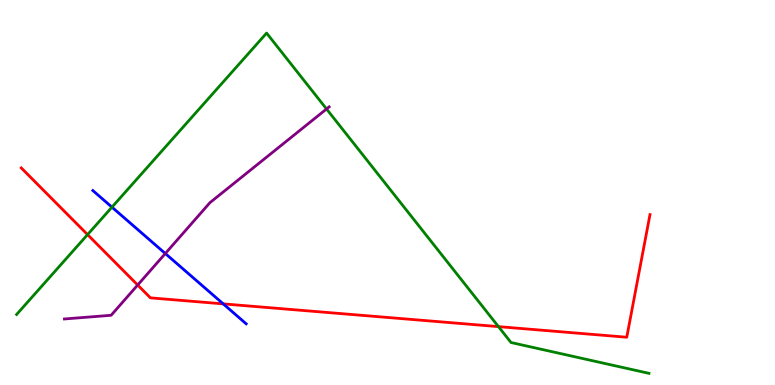[{'lines': ['blue', 'red'], 'intersections': [{'x': 2.88, 'y': 2.11}]}, {'lines': ['green', 'red'], 'intersections': [{'x': 1.13, 'y': 3.91}, {'x': 6.43, 'y': 1.52}]}, {'lines': ['purple', 'red'], 'intersections': [{'x': 1.78, 'y': 2.6}]}, {'lines': ['blue', 'green'], 'intersections': [{'x': 1.44, 'y': 4.62}]}, {'lines': ['blue', 'purple'], 'intersections': [{'x': 2.13, 'y': 3.41}]}, {'lines': ['green', 'purple'], 'intersections': [{'x': 4.21, 'y': 7.17}]}]